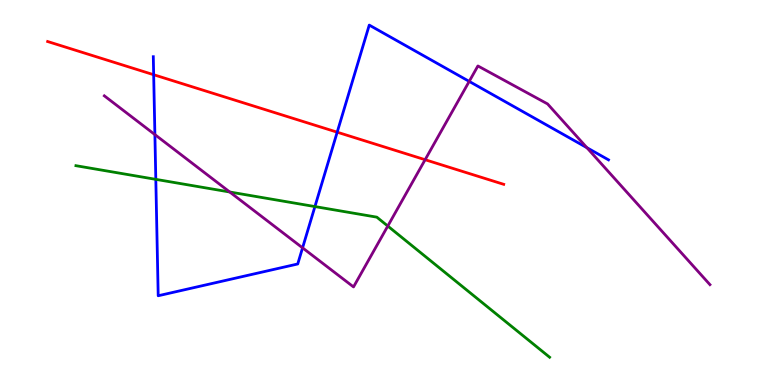[{'lines': ['blue', 'red'], 'intersections': [{'x': 1.98, 'y': 8.06}, {'x': 4.35, 'y': 6.57}]}, {'lines': ['green', 'red'], 'intersections': []}, {'lines': ['purple', 'red'], 'intersections': [{'x': 5.49, 'y': 5.85}]}, {'lines': ['blue', 'green'], 'intersections': [{'x': 2.01, 'y': 5.34}, {'x': 4.06, 'y': 4.63}]}, {'lines': ['blue', 'purple'], 'intersections': [{'x': 2.0, 'y': 6.5}, {'x': 3.9, 'y': 3.56}, {'x': 6.05, 'y': 7.89}, {'x': 7.57, 'y': 6.16}]}, {'lines': ['green', 'purple'], 'intersections': [{'x': 2.96, 'y': 5.01}, {'x': 5.0, 'y': 4.13}]}]